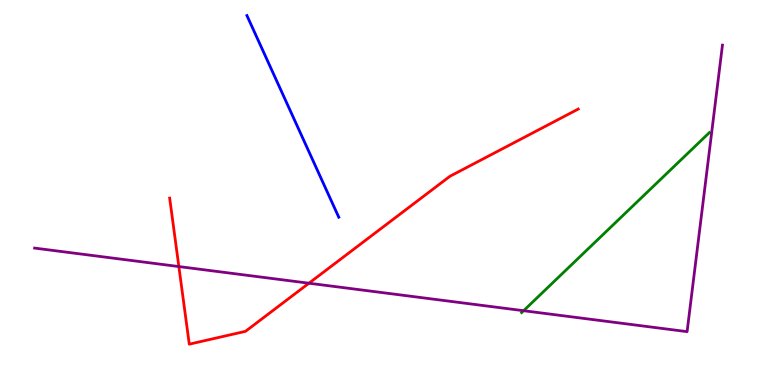[{'lines': ['blue', 'red'], 'intersections': []}, {'lines': ['green', 'red'], 'intersections': []}, {'lines': ['purple', 'red'], 'intersections': [{'x': 2.31, 'y': 3.08}, {'x': 3.99, 'y': 2.64}]}, {'lines': ['blue', 'green'], 'intersections': []}, {'lines': ['blue', 'purple'], 'intersections': []}, {'lines': ['green', 'purple'], 'intersections': [{'x': 6.76, 'y': 1.93}]}]